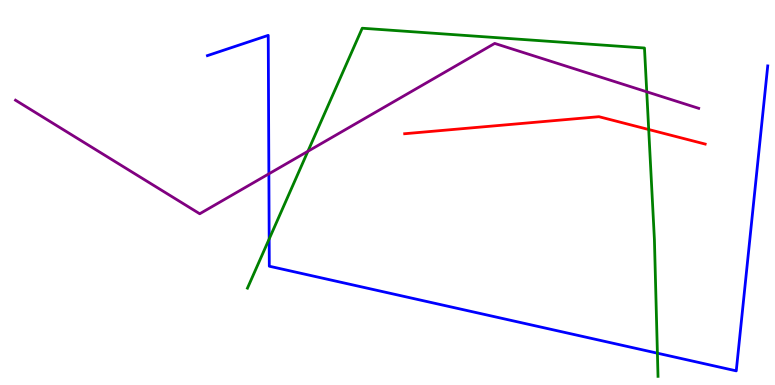[{'lines': ['blue', 'red'], 'intersections': []}, {'lines': ['green', 'red'], 'intersections': [{'x': 8.37, 'y': 6.64}]}, {'lines': ['purple', 'red'], 'intersections': []}, {'lines': ['blue', 'green'], 'intersections': [{'x': 3.47, 'y': 3.79}, {'x': 8.48, 'y': 0.826}]}, {'lines': ['blue', 'purple'], 'intersections': [{'x': 3.47, 'y': 5.48}]}, {'lines': ['green', 'purple'], 'intersections': [{'x': 3.97, 'y': 6.07}, {'x': 8.35, 'y': 7.62}]}]